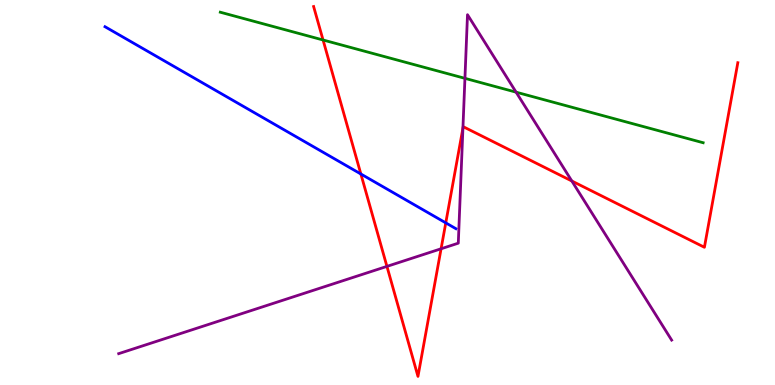[{'lines': ['blue', 'red'], 'intersections': [{'x': 4.66, 'y': 5.48}, {'x': 5.75, 'y': 4.21}]}, {'lines': ['green', 'red'], 'intersections': [{'x': 4.17, 'y': 8.96}]}, {'lines': ['purple', 'red'], 'intersections': [{'x': 4.99, 'y': 3.08}, {'x': 5.69, 'y': 3.54}, {'x': 5.97, 'y': 6.67}, {'x': 7.38, 'y': 5.3}]}, {'lines': ['blue', 'green'], 'intersections': []}, {'lines': ['blue', 'purple'], 'intersections': []}, {'lines': ['green', 'purple'], 'intersections': [{'x': 6.0, 'y': 7.97}, {'x': 6.66, 'y': 7.61}]}]